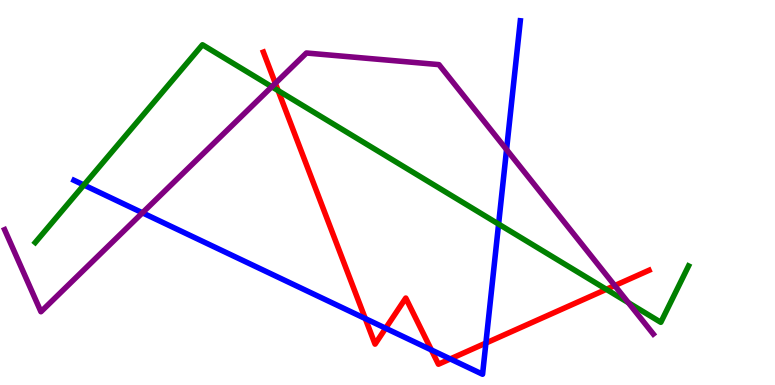[{'lines': ['blue', 'red'], 'intersections': [{'x': 4.71, 'y': 1.73}, {'x': 4.98, 'y': 1.47}, {'x': 5.57, 'y': 0.91}, {'x': 5.81, 'y': 0.677}, {'x': 6.27, 'y': 1.09}]}, {'lines': ['green', 'red'], 'intersections': [{'x': 3.59, 'y': 7.65}, {'x': 7.82, 'y': 2.48}]}, {'lines': ['purple', 'red'], 'intersections': [{'x': 3.55, 'y': 7.84}, {'x': 7.93, 'y': 2.58}]}, {'lines': ['blue', 'green'], 'intersections': [{'x': 1.08, 'y': 5.19}, {'x': 6.43, 'y': 4.18}]}, {'lines': ['blue', 'purple'], 'intersections': [{'x': 1.84, 'y': 4.47}, {'x': 6.54, 'y': 6.11}]}, {'lines': ['green', 'purple'], 'intersections': [{'x': 3.51, 'y': 7.75}, {'x': 8.11, 'y': 2.14}]}]